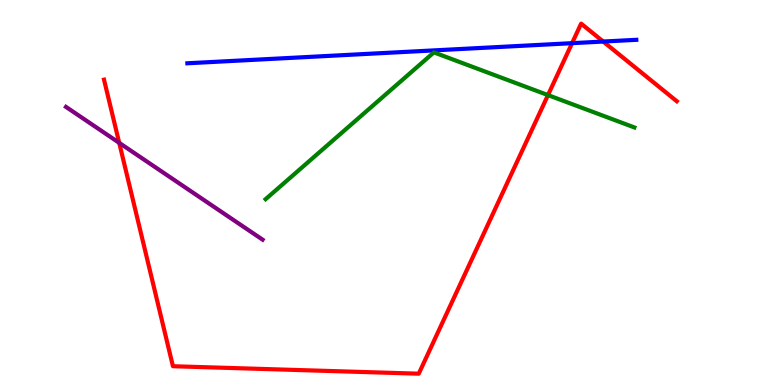[{'lines': ['blue', 'red'], 'intersections': [{'x': 7.38, 'y': 8.88}, {'x': 7.78, 'y': 8.92}]}, {'lines': ['green', 'red'], 'intersections': [{'x': 7.07, 'y': 7.53}]}, {'lines': ['purple', 'red'], 'intersections': [{'x': 1.54, 'y': 6.29}]}, {'lines': ['blue', 'green'], 'intersections': []}, {'lines': ['blue', 'purple'], 'intersections': []}, {'lines': ['green', 'purple'], 'intersections': []}]